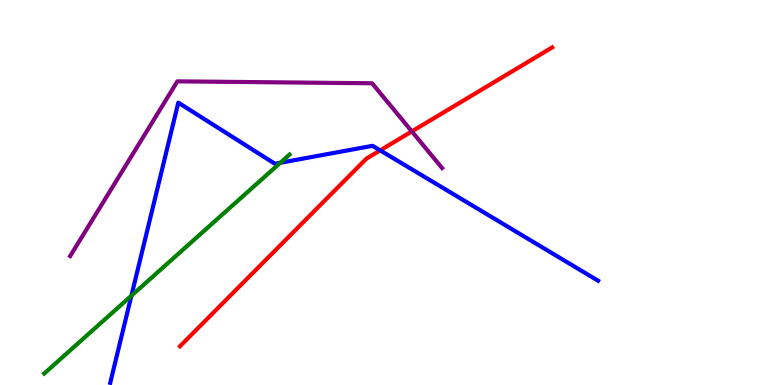[{'lines': ['blue', 'red'], 'intersections': [{'x': 4.91, 'y': 6.09}]}, {'lines': ['green', 'red'], 'intersections': []}, {'lines': ['purple', 'red'], 'intersections': [{'x': 5.31, 'y': 6.59}]}, {'lines': ['blue', 'green'], 'intersections': [{'x': 1.7, 'y': 2.32}, {'x': 3.62, 'y': 5.77}]}, {'lines': ['blue', 'purple'], 'intersections': []}, {'lines': ['green', 'purple'], 'intersections': []}]